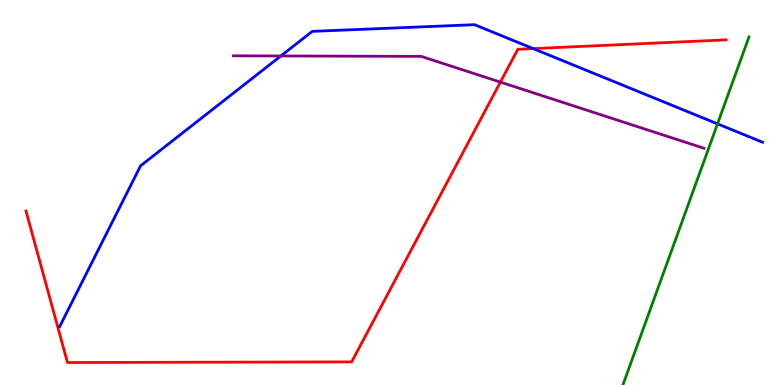[{'lines': ['blue', 'red'], 'intersections': [{'x': 6.88, 'y': 8.74}]}, {'lines': ['green', 'red'], 'intersections': []}, {'lines': ['purple', 'red'], 'intersections': [{'x': 6.46, 'y': 7.87}]}, {'lines': ['blue', 'green'], 'intersections': [{'x': 9.26, 'y': 6.78}]}, {'lines': ['blue', 'purple'], 'intersections': [{'x': 3.62, 'y': 8.55}]}, {'lines': ['green', 'purple'], 'intersections': []}]